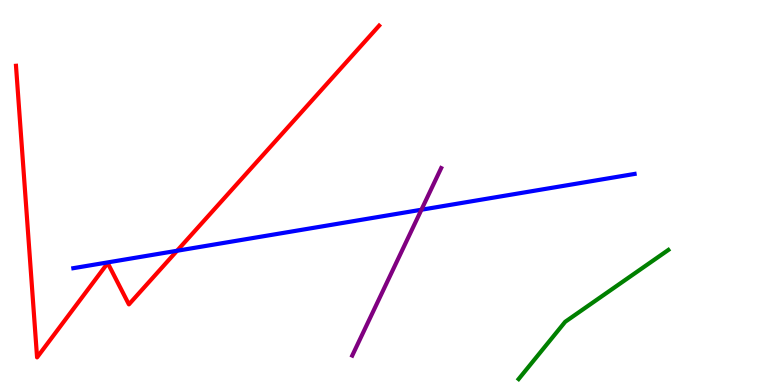[{'lines': ['blue', 'red'], 'intersections': [{'x': 2.28, 'y': 3.49}]}, {'lines': ['green', 'red'], 'intersections': []}, {'lines': ['purple', 'red'], 'intersections': []}, {'lines': ['blue', 'green'], 'intersections': []}, {'lines': ['blue', 'purple'], 'intersections': [{'x': 5.44, 'y': 4.55}]}, {'lines': ['green', 'purple'], 'intersections': []}]